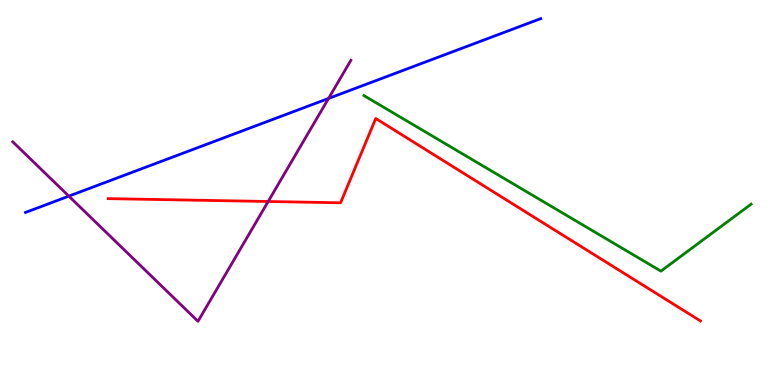[{'lines': ['blue', 'red'], 'intersections': []}, {'lines': ['green', 'red'], 'intersections': []}, {'lines': ['purple', 'red'], 'intersections': [{'x': 3.46, 'y': 4.77}]}, {'lines': ['blue', 'green'], 'intersections': []}, {'lines': ['blue', 'purple'], 'intersections': [{'x': 0.888, 'y': 4.91}, {'x': 4.24, 'y': 7.44}]}, {'lines': ['green', 'purple'], 'intersections': []}]